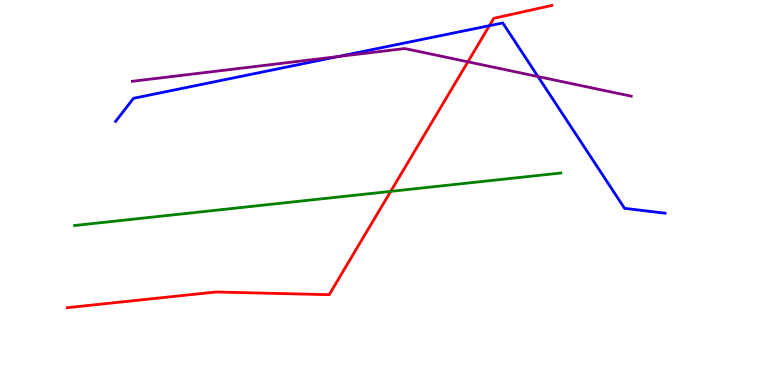[{'lines': ['blue', 'red'], 'intersections': [{'x': 6.31, 'y': 9.33}]}, {'lines': ['green', 'red'], 'intersections': [{'x': 5.04, 'y': 5.03}]}, {'lines': ['purple', 'red'], 'intersections': [{'x': 6.04, 'y': 8.39}]}, {'lines': ['blue', 'green'], 'intersections': []}, {'lines': ['blue', 'purple'], 'intersections': [{'x': 4.36, 'y': 8.53}, {'x': 6.94, 'y': 8.01}]}, {'lines': ['green', 'purple'], 'intersections': []}]